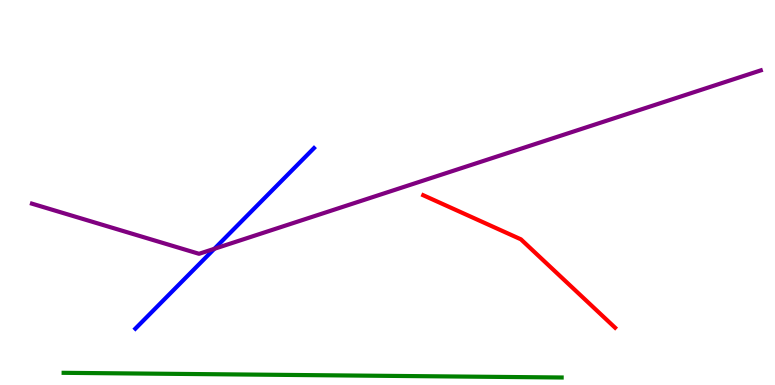[{'lines': ['blue', 'red'], 'intersections': []}, {'lines': ['green', 'red'], 'intersections': []}, {'lines': ['purple', 'red'], 'intersections': []}, {'lines': ['blue', 'green'], 'intersections': []}, {'lines': ['blue', 'purple'], 'intersections': [{'x': 2.77, 'y': 3.54}]}, {'lines': ['green', 'purple'], 'intersections': []}]